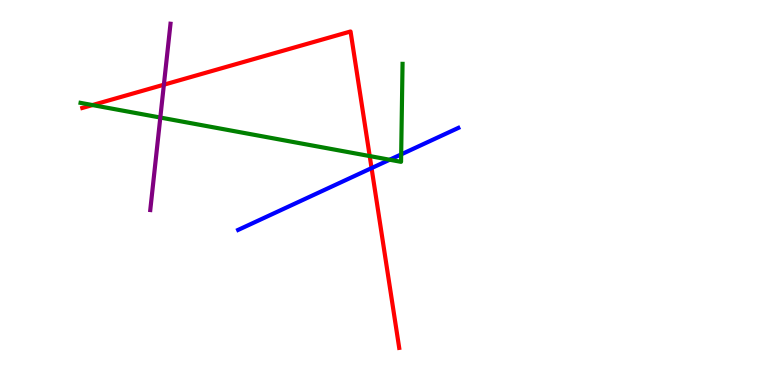[{'lines': ['blue', 'red'], 'intersections': [{'x': 4.79, 'y': 5.63}]}, {'lines': ['green', 'red'], 'intersections': [{'x': 1.19, 'y': 7.27}, {'x': 4.77, 'y': 5.95}]}, {'lines': ['purple', 'red'], 'intersections': [{'x': 2.11, 'y': 7.8}]}, {'lines': ['blue', 'green'], 'intersections': [{'x': 5.03, 'y': 5.85}, {'x': 5.18, 'y': 5.99}]}, {'lines': ['blue', 'purple'], 'intersections': []}, {'lines': ['green', 'purple'], 'intersections': [{'x': 2.07, 'y': 6.95}]}]